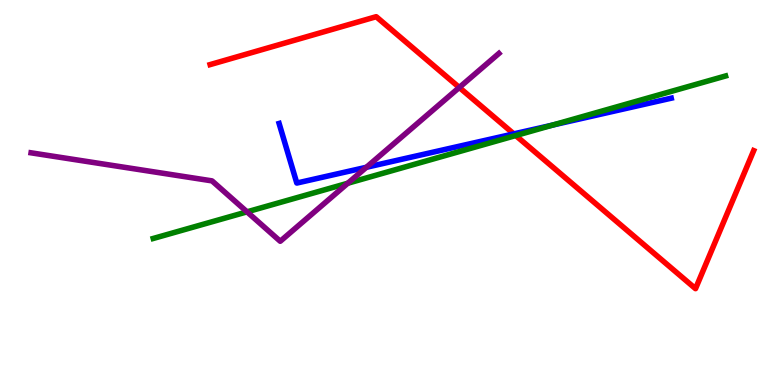[{'lines': ['blue', 'red'], 'intersections': [{'x': 6.63, 'y': 6.52}]}, {'lines': ['green', 'red'], 'intersections': [{'x': 6.65, 'y': 6.48}]}, {'lines': ['purple', 'red'], 'intersections': [{'x': 5.93, 'y': 7.73}]}, {'lines': ['blue', 'green'], 'intersections': [{'x': 7.13, 'y': 6.75}]}, {'lines': ['blue', 'purple'], 'intersections': [{'x': 4.73, 'y': 5.65}]}, {'lines': ['green', 'purple'], 'intersections': [{'x': 3.19, 'y': 4.5}, {'x': 4.49, 'y': 5.24}]}]